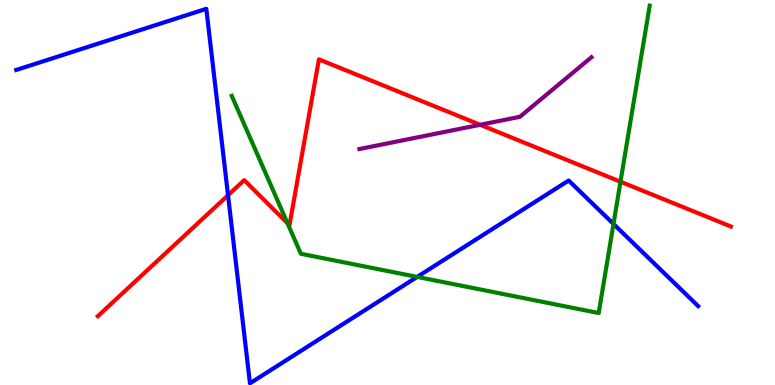[{'lines': ['blue', 'red'], 'intersections': [{'x': 2.94, 'y': 4.93}]}, {'lines': ['green', 'red'], 'intersections': [{'x': 3.71, 'y': 4.2}, {'x': 8.01, 'y': 5.28}]}, {'lines': ['purple', 'red'], 'intersections': [{'x': 6.2, 'y': 6.76}]}, {'lines': ['blue', 'green'], 'intersections': [{'x': 5.38, 'y': 2.81}, {'x': 7.92, 'y': 4.18}]}, {'lines': ['blue', 'purple'], 'intersections': []}, {'lines': ['green', 'purple'], 'intersections': []}]